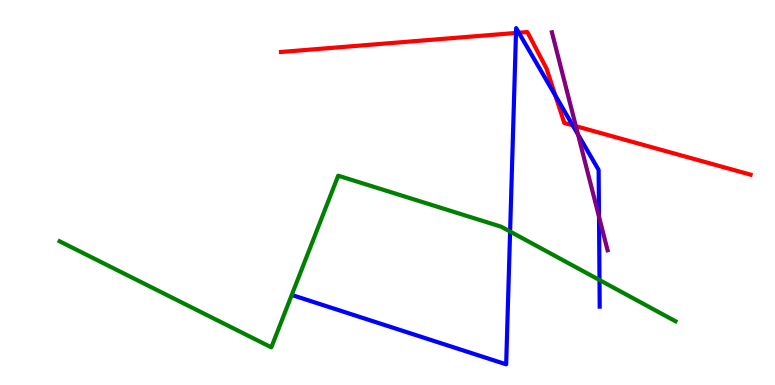[{'lines': ['blue', 'red'], 'intersections': [{'x': 6.66, 'y': 9.14}, {'x': 6.69, 'y': 9.15}, {'x': 7.17, 'y': 7.52}, {'x': 7.39, 'y': 6.75}]}, {'lines': ['green', 'red'], 'intersections': []}, {'lines': ['purple', 'red'], 'intersections': [{'x': 7.43, 'y': 6.72}]}, {'lines': ['blue', 'green'], 'intersections': [{'x': 6.58, 'y': 3.99}, {'x': 7.74, 'y': 2.73}]}, {'lines': ['blue', 'purple'], 'intersections': [{'x': 7.46, 'y': 6.51}, {'x': 7.73, 'y': 4.37}]}, {'lines': ['green', 'purple'], 'intersections': []}]